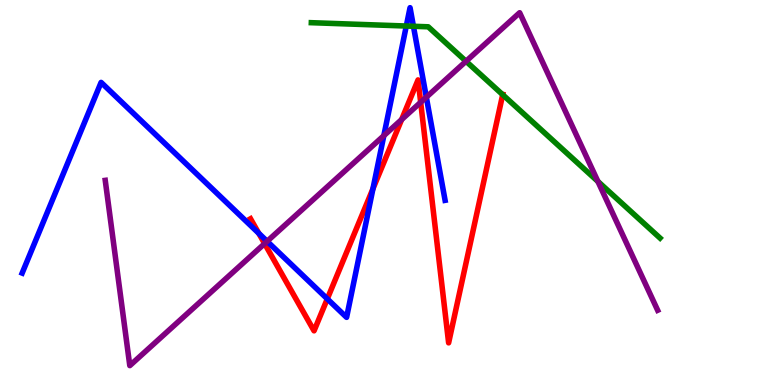[{'lines': ['blue', 'red'], 'intersections': [{'x': 3.34, 'y': 3.94}, {'x': 4.22, 'y': 2.24}, {'x': 4.81, 'y': 5.1}]}, {'lines': ['green', 'red'], 'intersections': [{'x': 6.49, 'y': 7.54}]}, {'lines': ['purple', 'red'], 'intersections': [{'x': 3.41, 'y': 3.67}, {'x': 5.18, 'y': 6.89}, {'x': 5.43, 'y': 7.34}]}, {'lines': ['blue', 'green'], 'intersections': [{'x': 5.24, 'y': 9.32}, {'x': 5.33, 'y': 9.32}]}, {'lines': ['blue', 'purple'], 'intersections': [{'x': 3.45, 'y': 3.73}, {'x': 4.95, 'y': 6.48}, {'x': 5.5, 'y': 7.48}]}, {'lines': ['green', 'purple'], 'intersections': [{'x': 6.01, 'y': 8.41}, {'x': 7.71, 'y': 5.29}]}]